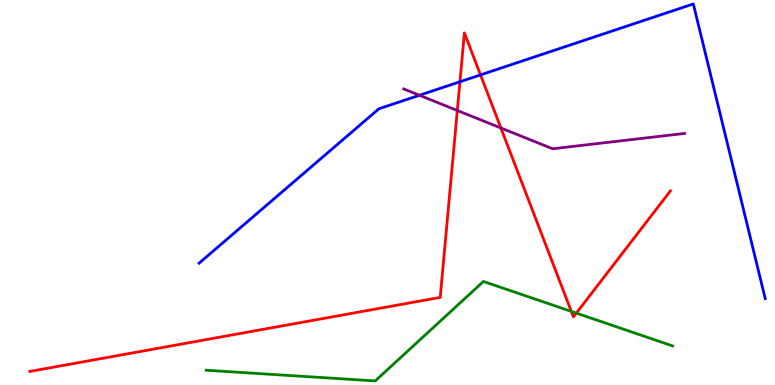[{'lines': ['blue', 'red'], 'intersections': [{'x': 5.93, 'y': 7.88}, {'x': 6.2, 'y': 8.05}]}, {'lines': ['green', 'red'], 'intersections': [{'x': 7.37, 'y': 1.91}, {'x': 7.44, 'y': 1.87}]}, {'lines': ['purple', 'red'], 'intersections': [{'x': 5.9, 'y': 7.13}, {'x': 6.46, 'y': 6.68}]}, {'lines': ['blue', 'green'], 'intersections': []}, {'lines': ['blue', 'purple'], 'intersections': [{'x': 5.41, 'y': 7.53}]}, {'lines': ['green', 'purple'], 'intersections': []}]